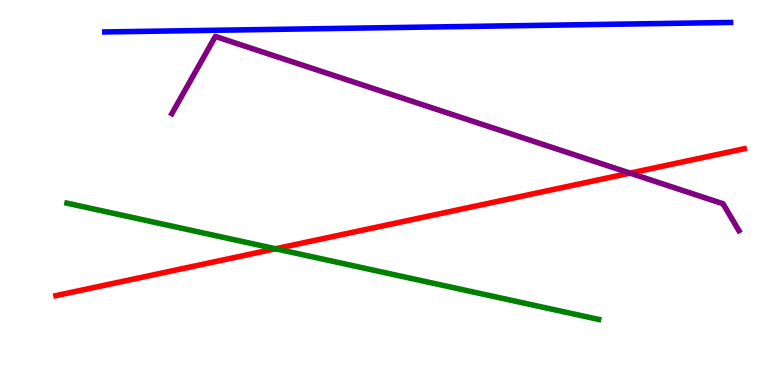[{'lines': ['blue', 'red'], 'intersections': []}, {'lines': ['green', 'red'], 'intersections': [{'x': 3.56, 'y': 3.54}]}, {'lines': ['purple', 'red'], 'intersections': [{'x': 8.13, 'y': 5.5}]}, {'lines': ['blue', 'green'], 'intersections': []}, {'lines': ['blue', 'purple'], 'intersections': []}, {'lines': ['green', 'purple'], 'intersections': []}]